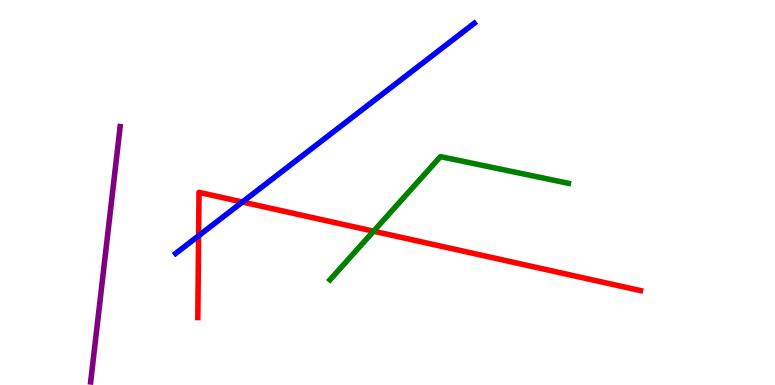[{'lines': ['blue', 'red'], 'intersections': [{'x': 2.56, 'y': 3.88}, {'x': 3.13, 'y': 4.75}]}, {'lines': ['green', 'red'], 'intersections': [{'x': 4.82, 'y': 3.99}]}, {'lines': ['purple', 'red'], 'intersections': []}, {'lines': ['blue', 'green'], 'intersections': []}, {'lines': ['blue', 'purple'], 'intersections': []}, {'lines': ['green', 'purple'], 'intersections': []}]